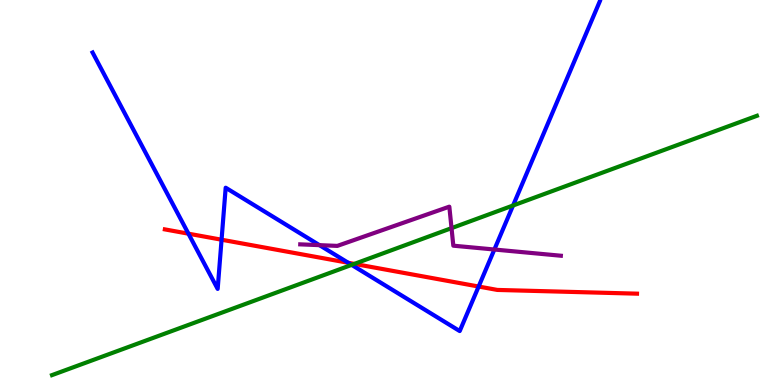[{'lines': ['blue', 'red'], 'intersections': [{'x': 2.43, 'y': 3.93}, {'x': 2.86, 'y': 3.77}, {'x': 4.49, 'y': 3.17}, {'x': 6.18, 'y': 2.56}]}, {'lines': ['green', 'red'], 'intersections': [{'x': 4.57, 'y': 3.15}]}, {'lines': ['purple', 'red'], 'intersections': []}, {'lines': ['blue', 'green'], 'intersections': [{'x': 4.54, 'y': 3.12}, {'x': 6.62, 'y': 4.66}]}, {'lines': ['blue', 'purple'], 'intersections': [{'x': 4.12, 'y': 3.63}, {'x': 6.38, 'y': 3.52}]}, {'lines': ['green', 'purple'], 'intersections': [{'x': 5.83, 'y': 4.07}]}]